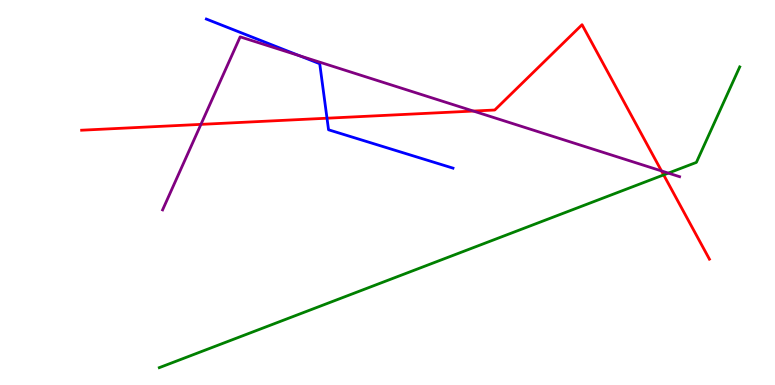[{'lines': ['blue', 'red'], 'intersections': [{'x': 4.22, 'y': 6.93}]}, {'lines': ['green', 'red'], 'intersections': [{'x': 8.56, 'y': 5.46}]}, {'lines': ['purple', 'red'], 'intersections': [{'x': 2.59, 'y': 6.77}, {'x': 6.11, 'y': 7.12}, {'x': 8.54, 'y': 5.56}]}, {'lines': ['blue', 'green'], 'intersections': []}, {'lines': ['blue', 'purple'], 'intersections': [{'x': 3.86, 'y': 8.55}]}, {'lines': ['green', 'purple'], 'intersections': [{'x': 8.62, 'y': 5.5}]}]